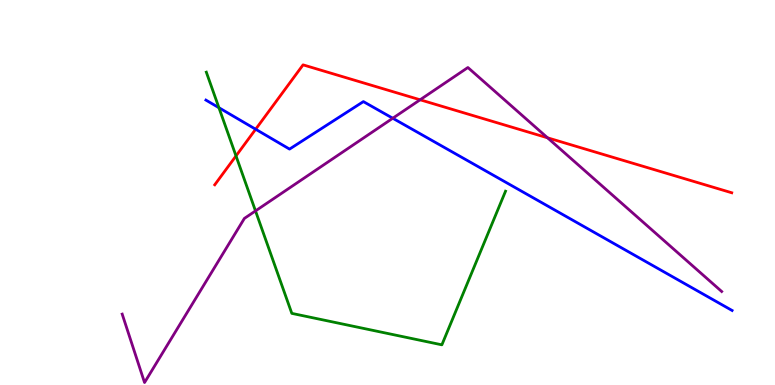[{'lines': ['blue', 'red'], 'intersections': [{'x': 3.3, 'y': 6.64}]}, {'lines': ['green', 'red'], 'intersections': [{'x': 3.05, 'y': 5.95}]}, {'lines': ['purple', 'red'], 'intersections': [{'x': 5.42, 'y': 7.41}, {'x': 7.06, 'y': 6.42}]}, {'lines': ['blue', 'green'], 'intersections': [{'x': 2.82, 'y': 7.2}]}, {'lines': ['blue', 'purple'], 'intersections': [{'x': 5.07, 'y': 6.93}]}, {'lines': ['green', 'purple'], 'intersections': [{'x': 3.3, 'y': 4.52}]}]